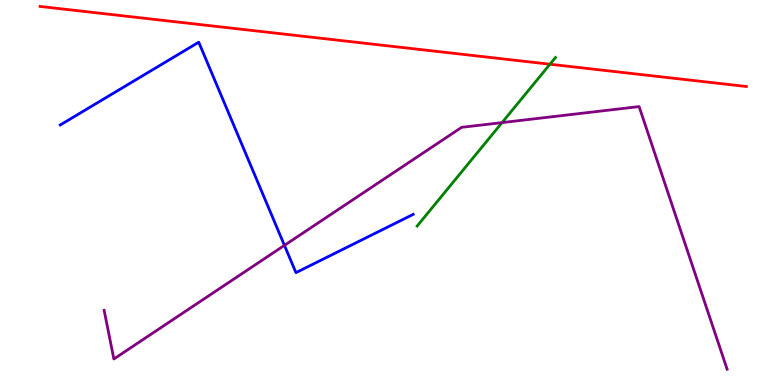[{'lines': ['blue', 'red'], 'intersections': []}, {'lines': ['green', 'red'], 'intersections': [{'x': 7.1, 'y': 8.33}]}, {'lines': ['purple', 'red'], 'intersections': []}, {'lines': ['blue', 'green'], 'intersections': []}, {'lines': ['blue', 'purple'], 'intersections': [{'x': 3.67, 'y': 3.63}]}, {'lines': ['green', 'purple'], 'intersections': [{'x': 6.48, 'y': 6.82}]}]